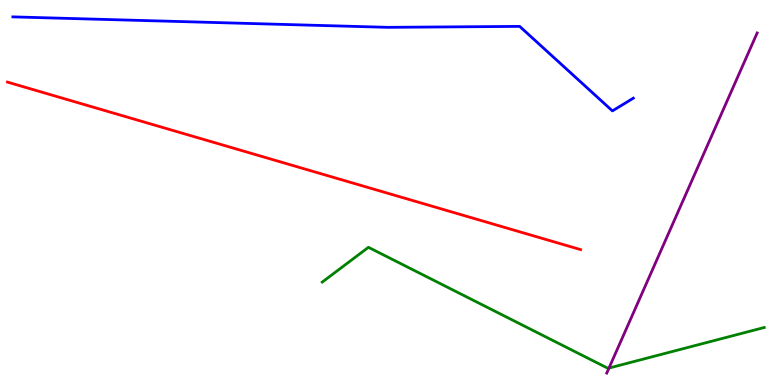[{'lines': ['blue', 'red'], 'intersections': []}, {'lines': ['green', 'red'], 'intersections': []}, {'lines': ['purple', 'red'], 'intersections': []}, {'lines': ['blue', 'green'], 'intersections': []}, {'lines': ['blue', 'purple'], 'intersections': []}, {'lines': ['green', 'purple'], 'intersections': [{'x': 7.86, 'y': 0.44}]}]